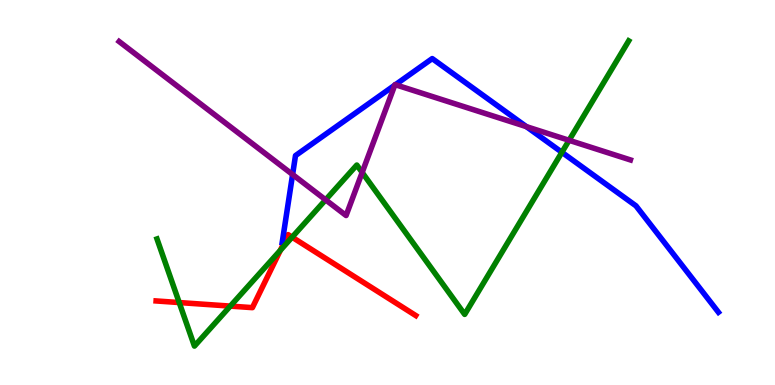[{'lines': ['blue', 'red'], 'intersections': []}, {'lines': ['green', 'red'], 'intersections': [{'x': 2.31, 'y': 2.14}, {'x': 2.97, 'y': 2.05}, {'x': 3.62, 'y': 3.5}, {'x': 3.77, 'y': 3.84}]}, {'lines': ['purple', 'red'], 'intersections': []}, {'lines': ['blue', 'green'], 'intersections': [{'x': 7.25, 'y': 6.04}]}, {'lines': ['blue', 'purple'], 'intersections': [{'x': 3.78, 'y': 5.47}, {'x': 5.09, 'y': 7.79}, {'x': 5.1, 'y': 7.8}, {'x': 6.79, 'y': 6.71}]}, {'lines': ['green', 'purple'], 'intersections': [{'x': 4.2, 'y': 4.81}, {'x': 4.67, 'y': 5.52}, {'x': 7.34, 'y': 6.36}]}]